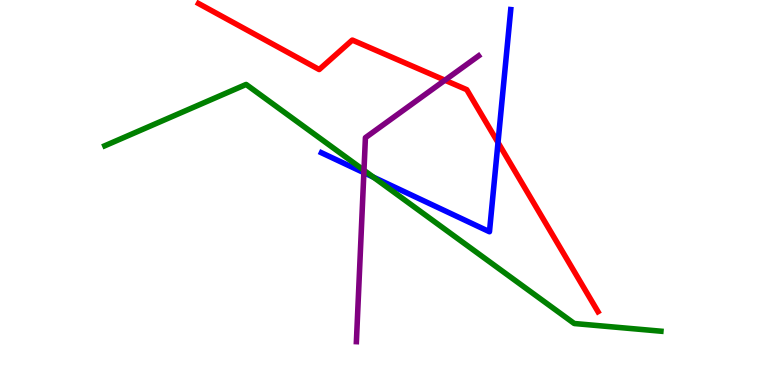[{'lines': ['blue', 'red'], 'intersections': [{'x': 6.43, 'y': 6.3}]}, {'lines': ['green', 'red'], 'intersections': []}, {'lines': ['purple', 'red'], 'intersections': [{'x': 5.74, 'y': 7.92}]}, {'lines': ['blue', 'green'], 'intersections': [{'x': 4.82, 'y': 5.4}]}, {'lines': ['blue', 'purple'], 'intersections': [{'x': 4.7, 'y': 5.51}]}, {'lines': ['green', 'purple'], 'intersections': [{'x': 4.7, 'y': 5.58}]}]